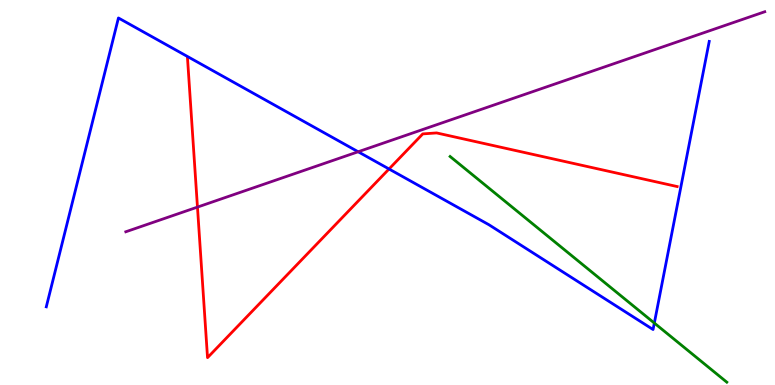[{'lines': ['blue', 'red'], 'intersections': [{'x': 5.02, 'y': 5.61}]}, {'lines': ['green', 'red'], 'intersections': []}, {'lines': ['purple', 'red'], 'intersections': [{'x': 2.55, 'y': 4.62}]}, {'lines': ['blue', 'green'], 'intersections': [{'x': 8.44, 'y': 1.61}]}, {'lines': ['blue', 'purple'], 'intersections': [{'x': 4.62, 'y': 6.06}]}, {'lines': ['green', 'purple'], 'intersections': []}]